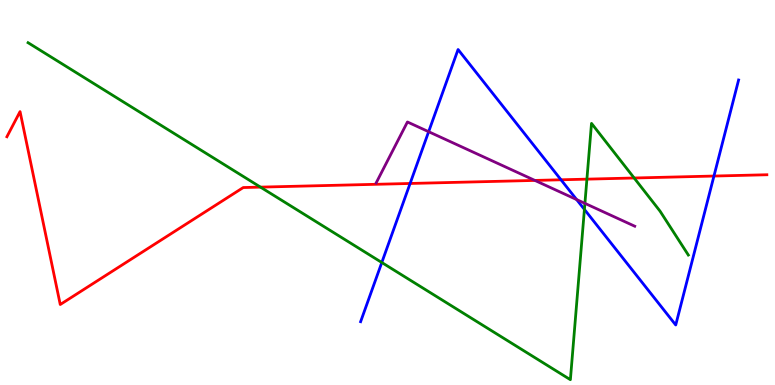[{'lines': ['blue', 'red'], 'intersections': [{'x': 5.29, 'y': 5.23}, {'x': 7.24, 'y': 5.33}, {'x': 9.21, 'y': 5.43}]}, {'lines': ['green', 'red'], 'intersections': [{'x': 3.36, 'y': 5.14}, {'x': 7.57, 'y': 5.35}, {'x': 8.18, 'y': 5.38}]}, {'lines': ['purple', 'red'], 'intersections': [{'x': 6.9, 'y': 5.31}]}, {'lines': ['blue', 'green'], 'intersections': [{'x': 4.93, 'y': 3.18}, {'x': 7.54, 'y': 4.56}]}, {'lines': ['blue', 'purple'], 'intersections': [{'x': 5.53, 'y': 6.58}, {'x': 7.44, 'y': 4.82}]}, {'lines': ['green', 'purple'], 'intersections': [{'x': 7.55, 'y': 4.72}]}]